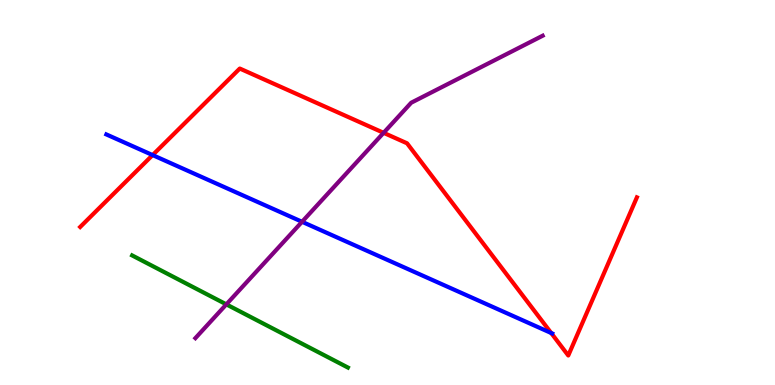[{'lines': ['blue', 'red'], 'intersections': [{'x': 1.97, 'y': 5.97}, {'x': 7.11, 'y': 1.35}]}, {'lines': ['green', 'red'], 'intersections': []}, {'lines': ['purple', 'red'], 'intersections': [{'x': 4.95, 'y': 6.55}]}, {'lines': ['blue', 'green'], 'intersections': []}, {'lines': ['blue', 'purple'], 'intersections': [{'x': 3.9, 'y': 4.24}]}, {'lines': ['green', 'purple'], 'intersections': [{'x': 2.92, 'y': 2.09}]}]